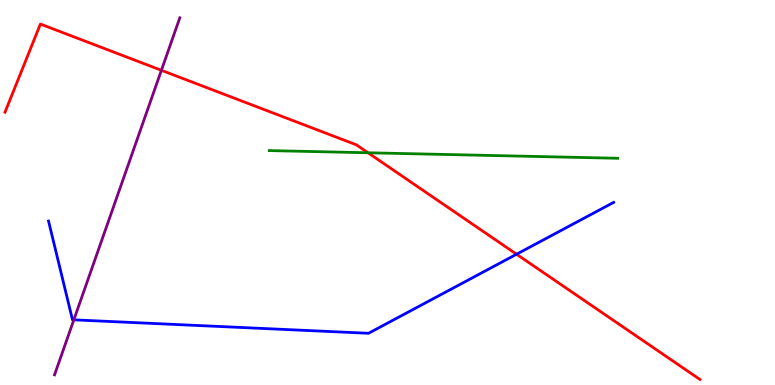[{'lines': ['blue', 'red'], 'intersections': [{'x': 6.67, 'y': 3.4}]}, {'lines': ['green', 'red'], 'intersections': [{'x': 4.75, 'y': 6.03}]}, {'lines': ['purple', 'red'], 'intersections': [{'x': 2.08, 'y': 8.17}]}, {'lines': ['blue', 'green'], 'intersections': []}, {'lines': ['blue', 'purple'], 'intersections': [{'x': 0.953, 'y': 1.69}]}, {'lines': ['green', 'purple'], 'intersections': []}]